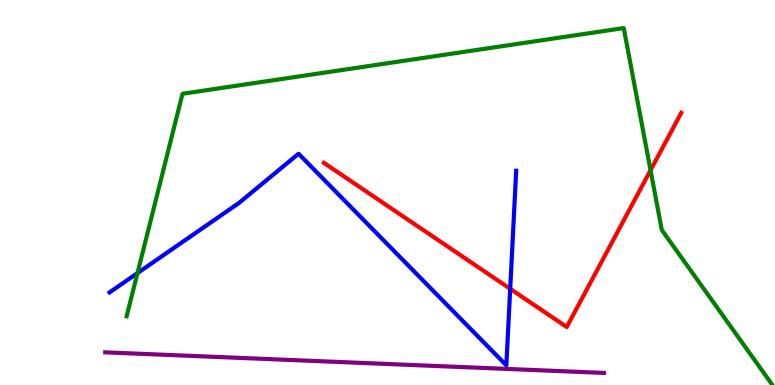[{'lines': ['blue', 'red'], 'intersections': [{'x': 6.58, 'y': 2.5}]}, {'lines': ['green', 'red'], 'intersections': [{'x': 8.39, 'y': 5.58}]}, {'lines': ['purple', 'red'], 'intersections': []}, {'lines': ['blue', 'green'], 'intersections': [{'x': 1.77, 'y': 2.91}]}, {'lines': ['blue', 'purple'], 'intersections': []}, {'lines': ['green', 'purple'], 'intersections': []}]